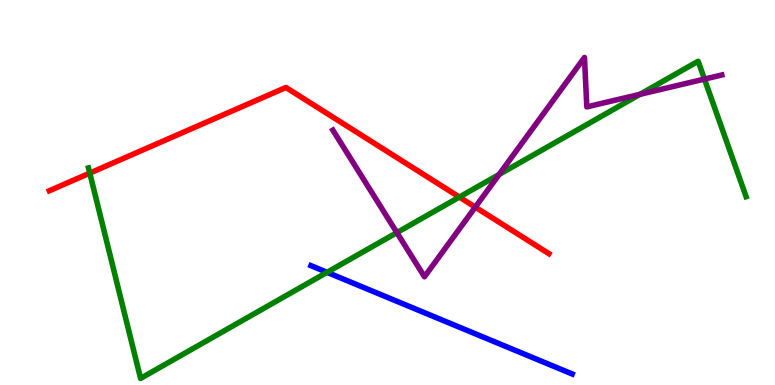[{'lines': ['blue', 'red'], 'intersections': []}, {'lines': ['green', 'red'], 'intersections': [{'x': 1.16, 'y': 5.5}, {'x': 5.93, 'y': 4.88}]}, {'lines': ['purple', 'red'], 'intersections': [{'x': 6.13, 'y': 4.62}]}, {'lines': ['blue', 'green'], 'intersections': [{'x': 4.22, 'y': 2.93}]}, {'lines': ['blue', 'purple'], 'intersections': []}, {'lines': ['green', 'purple'], 'intersections': [{'x': 5.12, 'y': 3.96}, {'x': 6.44, 'y': 5.47}, {'x': 8.26, 'y': 7.55}, {'x': 9.09, 'y': 7.95}]}]